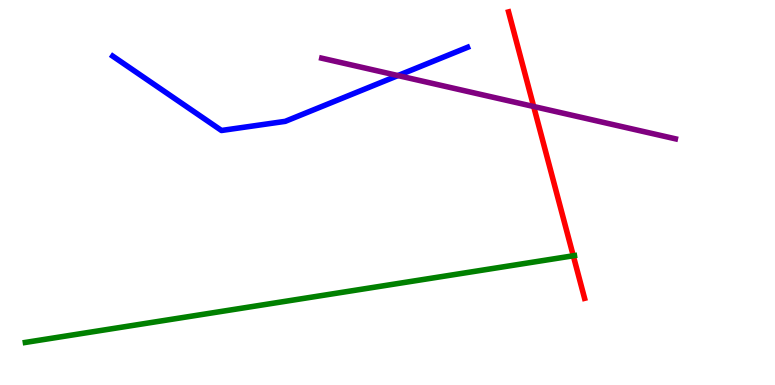[{'lines': ['blue', 'red'], 'intersections': []}, {'lines': ['green', 'red'], 'intersections': [{'x': 7.4, 'y': 3.36}]}, {'lines': ['purple', 'red'], 'intersections': [{'x': 6.89, 'y': 7.23}]}, {'lines': ['blue', 'green'], 'intersections': []}, {'lines': ['blue', 'purple'], 'intersections': [{'x': 5.14, 'y': 8.04}]}, {'lines': ['green', 'purple'], 'intersections': []}]